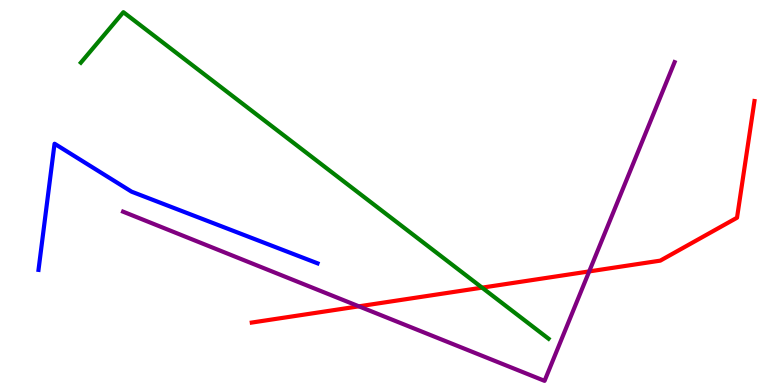[{'lines': ['blue', 'red'], 'intersections': []}, {'lines': ['green', 'red'], 'intersections': [{'x': 6.22, 'y': 2.53}]}, {'lines': ['purple', 'red'], 'intersections': [{'x': 4.63, 'y': 2.04}, {'x': 7.6, 'y': 2.95}]}, {'lines': ['blue', 'green'], 'intersections': []}, {'lines': ['blue', 'purple'], 'intersections': []}, {'lines': ['green', 'purple'], 'intersections': []}]